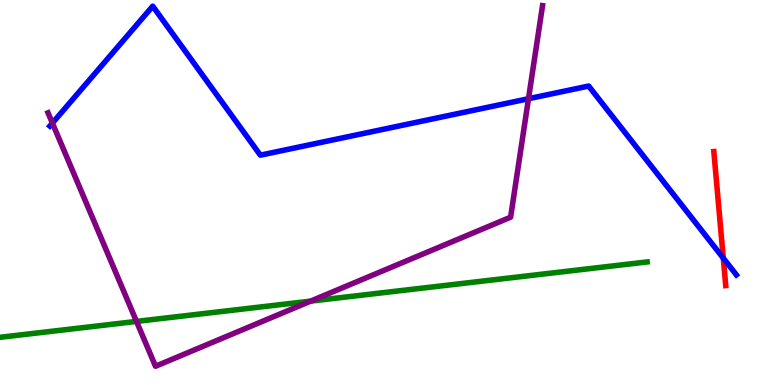[{'lines': ['blue', 'red'], 'intersections': [{'x': 9.33, 'y': 3.3}]}, {'lines': ['green', 'red'], 'intersections': []}, {'lines': ['purple', 'red'], 'intersections': []}, {'lines': ['blue', 'green'], 'intersections': []}, {'lines': ['blue', 'purple'], 'intersections': [{'x': 0.676, 'y': 6.8}, {'x': 6.82, 'y': 7.44}]}, {'lines': ['green', 'purple'], 'intersections': [{'x': 1.76, 'y': 1.65}, {'x': 4.01, 'y': 2.18}]}]